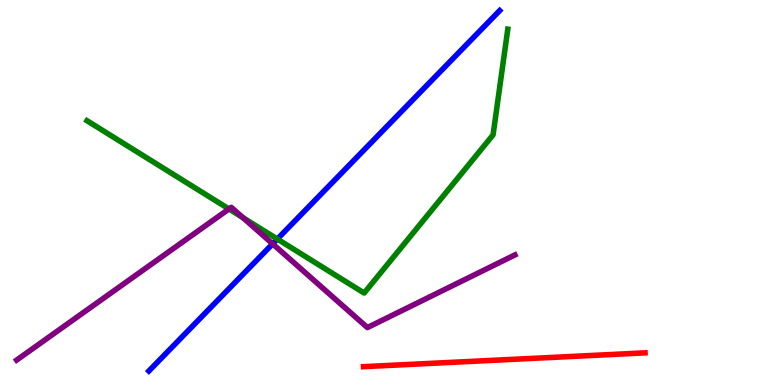[{'lines': ['blue', 'red'], 'intersections': []}, {'lines': ['green', 'red'], 'intersections': []}, {'lines': ['purple', 'red'], 'intersections': []}, {'lines': ['blue', 'green'], 'intersections': [{'x': 3.58, 'y': 3.79}]}, {'lines': ['blue', 'purple'], 'intersections': [{'x': 3.52, 'y': 3.67}]}, {'lines': ['green', 'purple'], 'intersections': [{'x': 2.95, 'y': 4.57}, {'x': 3.14, 'y': 4.34}]}]